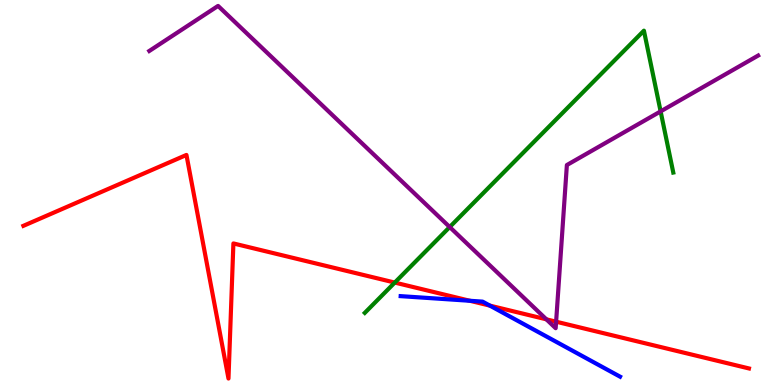[{'lines': ['blue', 'red'], 'intersections': [{'x': 6.06, 'y': 2.19}, {'x': 6.32, 'y': 2.06}]}, {'lines': ['green', 'red'], 'intersections': [{'x': 5.09, 'y': 2.66}]}, {'lines': ['purple', 'red'], 'intersections': [{'x': 7.05, 'y': 1.71}, {'x': 7.18, 'y': 1.64}]}, {'lines': ['blue', 'green'], 'intersections': []}, {'lines': ['blue', 'purple'], 'intersections': []}, {'lines': ['green', 'purple'], 'intersections': [{'x': 5.8, 'y': 4.1}, {'x': 8.52, 'y': 7.11}]}]